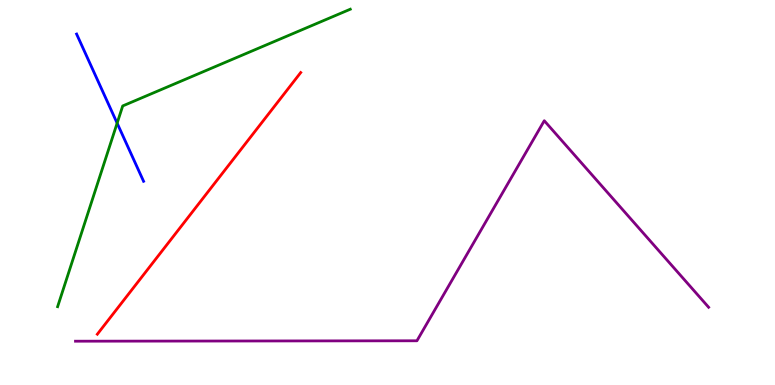[{'lines': ['blue', 'red'], 'intersections': []}, {'lines': ['green', 'red'], 'intersections': []}, {'lines': ['purple', 'red'], 'intersections': []}, {'lines': ['blue', 'green'], 'intersections': [{'x': 1.51, 'y': 6.8}]}, {'lines': ['blue', 'purple'], 'intersections': []}, {'lines': ['green', 'purple'], 'intersections': []}]